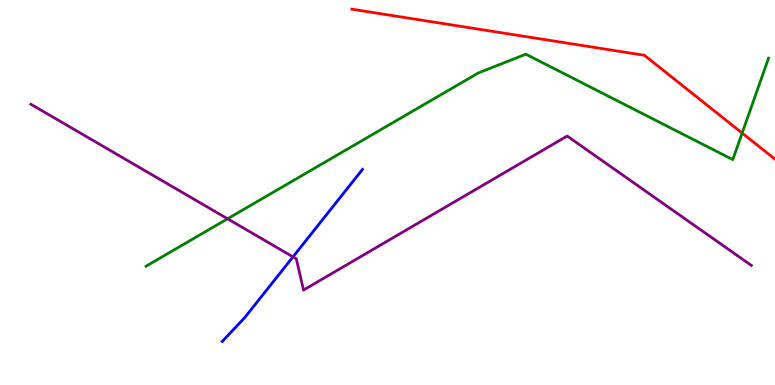[{'lines': ['blue', 'red'], 'intersections': []}, {'lines': ['green', 'red'], 'intersections': [{'x': 9.58, 'y': 6.54}]}, {'lines': ['purple', 'red'], 'intersections': []}, {'lines': ['blue', 'green'], 'intersections': []}, {'lines': ['blue', 'purple'], 'intersections': [{'x': 3.78, 'y': 3.33}]}, {'lines': ['green', 'purple'], 'intersections': [{'x': 2.94, 'y': 4.32}]}]